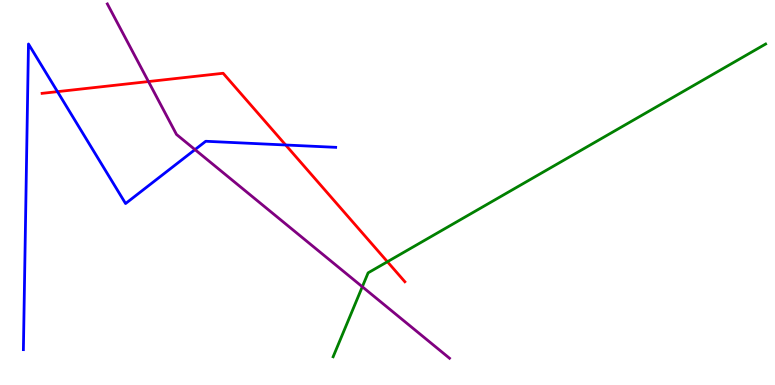[{'lines': ['blue', 'red'], 'intersections': [{'x': 0.742, 'y': 7.62}, {'x': 3.69, 'y': 6.23}]}, {'lines': ['green', 'red'], 'intersections': [{'x': 5.0, 'y': 3.2}]}, {'lines': ['purple', 'red'], 'intersections': [{'x': 1.92, 'y': 7.88}]}, {'lines': ['blue', 'green'], 'intersections': []}, {'lines': ['blue', 'purple'], 'intersections': [{'x': 2.52, 'y': 6.11}]}, {'lines': ['green', 'purple'], 'intersections': [{'x': 4.68, 'y': 2.55}]}]